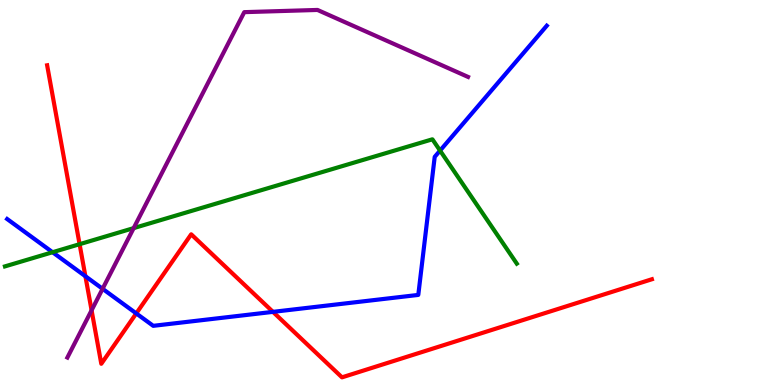[{'lines': ['blue', 'red'], 'intersections': [{'x': 1.1, 'y': 2.82}, {'x': 1.76, 'y': 1.86}, {'x': 3.52, 'y': 1.9}]}, {'lines': ['green', 'red'], 'intersections': [{'x': 1.03, 'y': 3.66}]}, {'lines': ['purple', 'red'], 'intersections': [{'x': 1.18, 'y': 1.94}]}, {'lines': ['blue', 'green'], 'intersections': [{'x': 0.678, 'y': 3.45}, {'x': 5.68, 'y': 6.09}]}, {'lines': ['blue', 'purple'], 'intersections': [{'x': 1.32, 'y': 2.5}]}, {'lines': ['green', 'purple'], 'intersections': [{'x': 1.72, 'y': 4.07}]}]